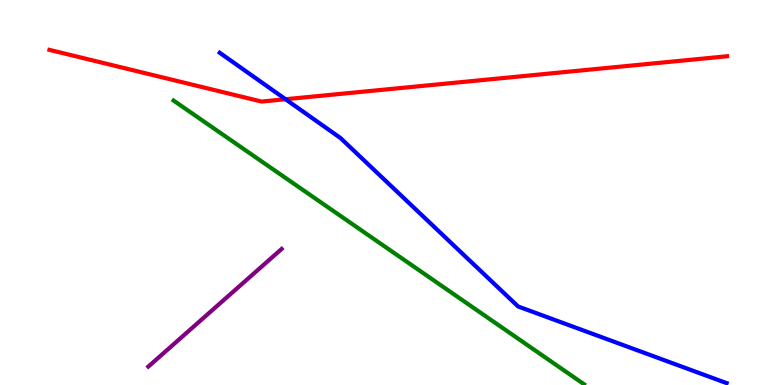[{'lines': ['blue', 'red'], 'intersections': [{'x': 3.68, 'y': 7.42}]}, {'lines': ['green', 'red'], 'intersections': []}, {'lines': ['purple', 'red'], 'intersections': []}, {'lines': ['blue', 'green'], 'intersections': []}, {'lines': ['blue', 'purple'], 'intersections': []}, {'lines': ['green', 'purple'], 'intersections': []}]